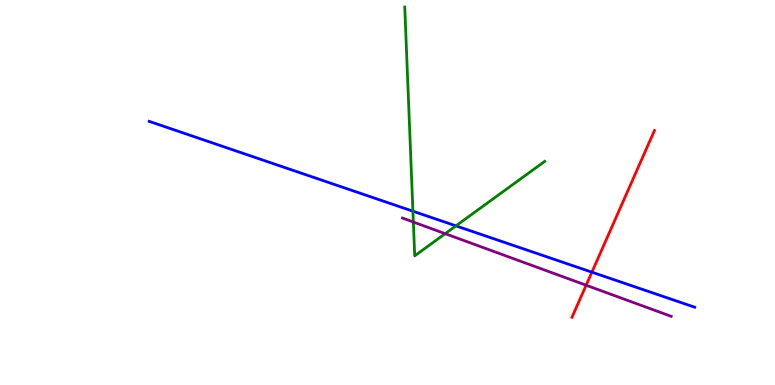[{'lines': ['blue', 'red'], 'intersections': [{'x': 7.64, 'y': 2.93}]}, {'lines': ['green', 'red'], 'intersections': []}, {'lines': ['purple', 'red'], 'intersections': [{'x': 7.56, 'y': 2.59}]}, {'lines': ['blue', 'green'], 'intersections': [{'x': 5.33, 'y': 4.51}, {'x': 5.88, 'y': 4.13}]}, {'lines': ['blue', 'purple'], 'intersections': []}, {'lines': ['green', 'purple'], 'intersections': [{'x': 5.33, 'y': 4.23}, {'x': 5.74, 'y': 3.93}]}]